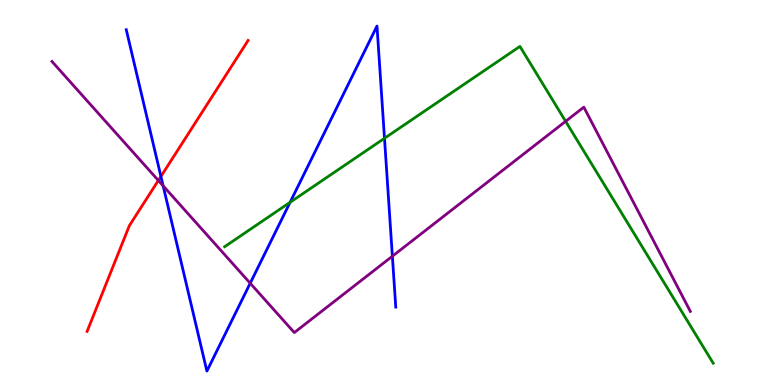[{'lines': ['blue', 'red'], 'intersections': [{'x': 2.08, 'y': 5.42}]}, {'lines': ['green', 'red'], 'intersections': []}, {'lines': ['purple', 'red'], 'intersections': [{'x': 2.04, 'y': 5.31}]}, {'lines': ['blue', 'green'], 'intersections': [{'x': 3.74, 'y': 4.75}, {'x': 4.96, 'y': 6.41}]}, {'lines': ['blue', 'purple'], 'intersections': [{'x': 2.1, 'y': 5.17}, {'x': 3.23, 'y': 2.64}, {'x': 5.06, 'y': 3.34}]}, {'lines': ['green', 'purple'], 'intersections': [{'x': 7.3, 'y': 6.85}]}]